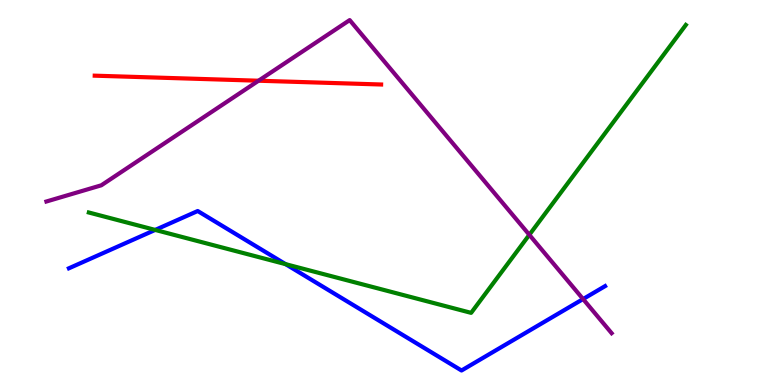[{'lines': ['blue', 'red'], 'intersections': []}, {'lines': ['green', 'red'], 'intersections': []}, {'lines': ['purple', 'red'], 'intersections': [{'x': 3.34, 'y': 7.9}]}, {'lines': ['blue', 'green'], 'intersections': [{'x': 2.0, 'y': 4.03}, {'x': 3.69, 'y': 3.14}]}, {'lines': ['blue', 'purple'], 'intersections': [{'x': 7.52, 'y': 2.23}]}, {'lines': ['green', 'purple'], 'intersections': [{'x': 6.83, 'y': 3.9}]}]